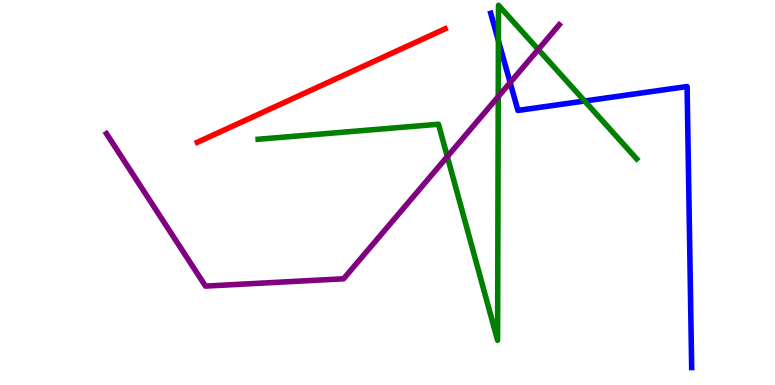[{'lines': ['blue', 'red'], 'intersections': []}, {'lines': ['green', 'red'], 'intersections': []}, {'lines': ['purple', 'red'], 'intersections': []}, {'lines': ['blue', 'green'], 'intersections': [{'x': 6.43, 'y': 8.94}, {'x': 7.54, 'y': 7.38}]}, {'lines': ['blue', 'purple'], 'intersections': [{'x': 6.58, 'y': 7.85}]}, {'lines': ['green', 'purple'], 'intersections': [{'x': 5.77, 'y': 5.93}, {'x': 6.43, 'y': 7.49}, {'x': 6.95, 'y': 8.72}]}]